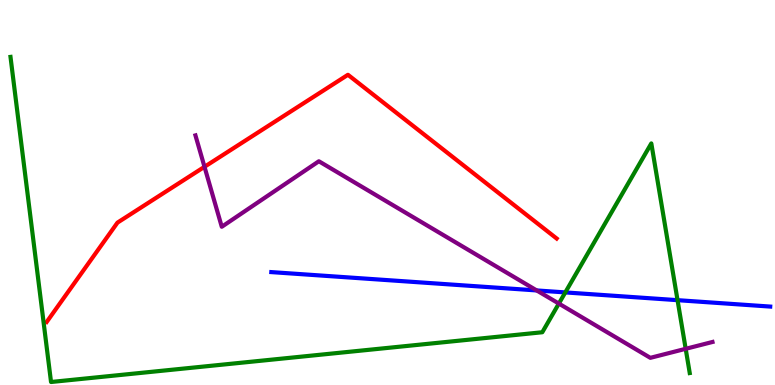[{'lines': ['blue', 'red'], 'intersections': []}, {'lines': ['green', 'red'], 'intersections': []}, {'lines': ['purple', 'red'], 'intersections': [{'x': 2.64, 'y': 5.67}]}, {'lines': ['blue', 'green'], 'intersections': [{'x': 7.29, 'y': 2.4}, {'x': 8.74, 'y': 2.2}]}, {'lines': ['blue', 'purple'], 'intersections': [{'x': 6.93, 'y': 2.46}]}, {'lines': ['green', 'purple'], 'intersections': [{'x': 7.21, 'y': 2.11}, {'x': 8.85, 'y': 0.94}]}]